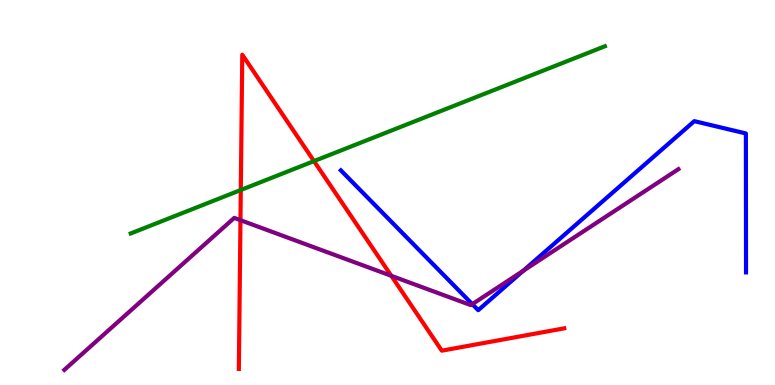[{'lines': ['blue', 'red'], 'intersections': []}, {'lines': ['green', 'red'], 'intersections': [{'x': 3.11, 'y': 5.06}, {'x': 4.05, 'y': 5.82}]}, {'lines': ['purple', 'red'], 'intersections': [{'x': 3.1, 'y': 4.28}, {'x': 5.05, 'y': 2.84}]}, {'lines': ['blue', 'green'], 'intersections': []}, {'lines': ['blue', 'purple'], 'intersections': [{'x': 6.09, 'y': 2.1}, {'x': 6.75, 'y': 2.97}]}, {'lines': ['green', 'purple'], 'intersections': []}]